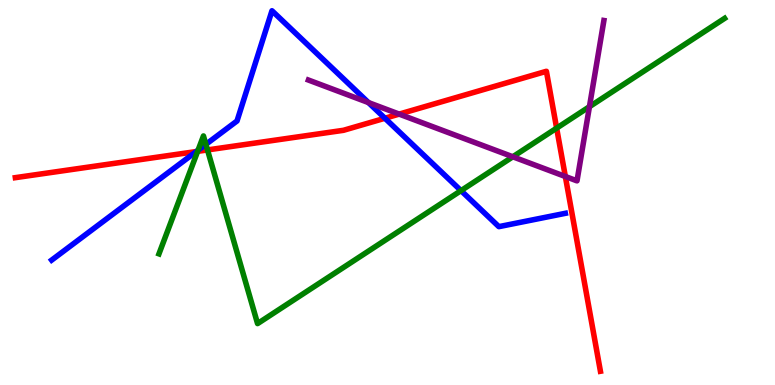[{'lines': ['blue', 'red'], 'intersections': [{'x': 2.53, 'y': 6.06}, {'x': 4.97, 'y': 6.93}]}, {'lines': ['green', 'red'], 'intersections': [{'x': 2.55, 'y': 6.07}, {'x': 2.68, 'y': 6.11}, {'x': 7.18, 'y': 6.67}]}, {'lines': ['purple', 'red'], 'intersections': [{'x': 5.15, 'y': 7.04}, {'x': 7.29, 'y': 5.42}]}, {'lines': ['blue', 'green'], 'intersections': [{'x': 2.56, 'y': 6.1}, {'x': 2.66, 'y': 6.25}, {'x': 5.95, 'y': 5.05}]}, {'lines': ['blue', 'purple'], 'intersections': [{'x': 4.75, 'y': 7.34}]}, {'lines': ['green', 'purple'], 'intersections': [{'x': 6.62, 'y': 5.93}, {'x': 7.61, 'y': 7.23}]}]